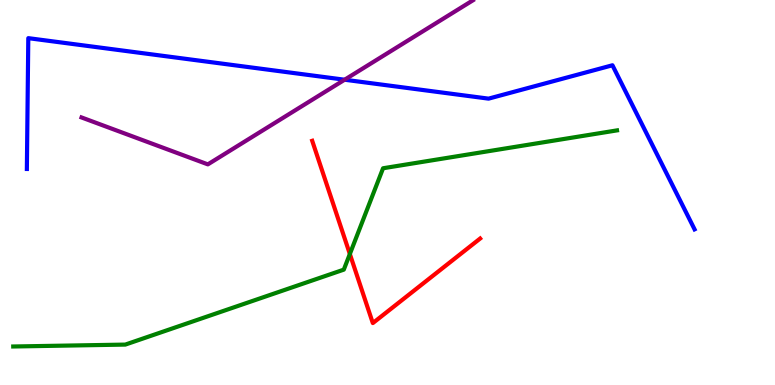[{'lines': ['blue', 'red'], 'intersections': []}, {'lines': ['green', 'red'], 'intersections': [{'x': 4.51, 'y': 3.4}]}, {'lines': ['purple', 'red'], 'intersections': []}, {'lines': ['blue', 'green'], 'intersections': []}, {'lines': ['blue', 'purple'], 'intersections': [{'x': 4.45, 'y': 7.93}]}, {'lines': ['green', 'purple'], 'intersections': []}]